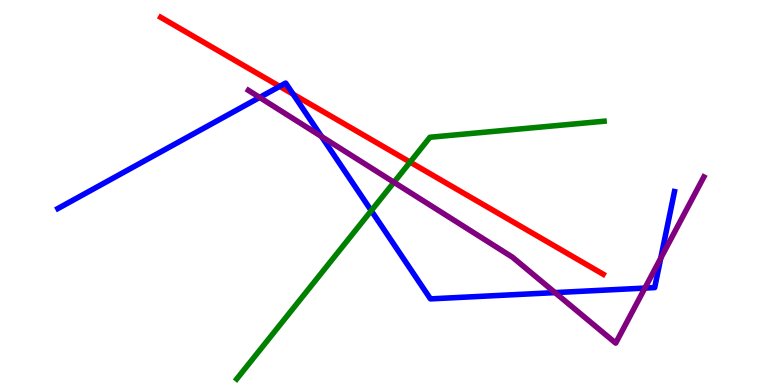[{'lines': ['blue', 'red'], 'intersections': [{'x': 3.61, 'y': 7.76}, {'x': 3.78, 'y': 7.55}]}, {'lines': ['green', 'red'], 'intersections': [{'x': 5.29, 'y': 5.79}]}, {'lines': ['purple', 'red'], 'intersections': []}, {'lines': ['blue', 'green'], 'intersections': [{'x': 4.79, 'y': 4.53}]}, {'lines': ['blue', 'purple'], 'intersections': [{'x': 3.35, 'y': 7.47}, {'x': 4.15, 'y': 6.45}, {'x': 7.16, 'y': 2.4}, {'x': 8.32, 'y': 2.52}, {'x': 8.53, 'y': 3.29}]}, {'lines': ['green', 'purple'], 'intersections': [{'x': 5.08, 'y': 5.26}]}]